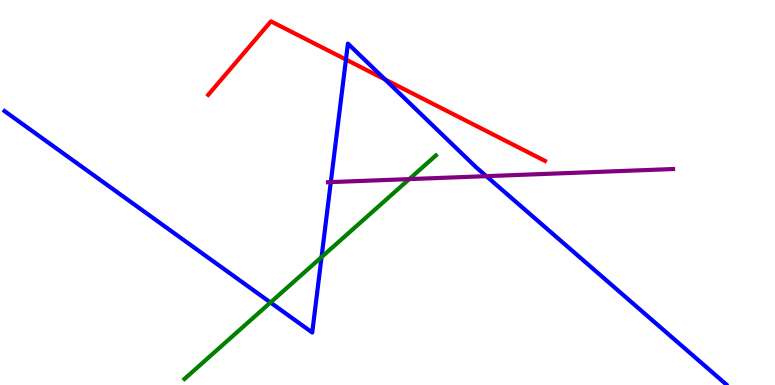[{'lines': ['blue', 'red'], 'intersections': [{'x': 4.46, 'y': 8.45}, {'x': 4.97, 'y': 7.94}]}, {'lines': ['green', 'red'], 'intersections': []}, {'lines': ['purple', 'red'], 'intersections': []}, {'lines': ['blue', 'green'], 'intersections': [{'x': 3.49, 'y': 2.14}, {'x': 4.15, 'y': 3.32}]}, {'lines': ['blue', 'purple'], 'intersections': [{'x': 4.27, 'y': 5.27}, {'x': 6.28, 'y': 5.42}]}, {'lines': ['green', 'purple'], 'intersections': [{'x': 5.28, 'y': 5.35}]}]